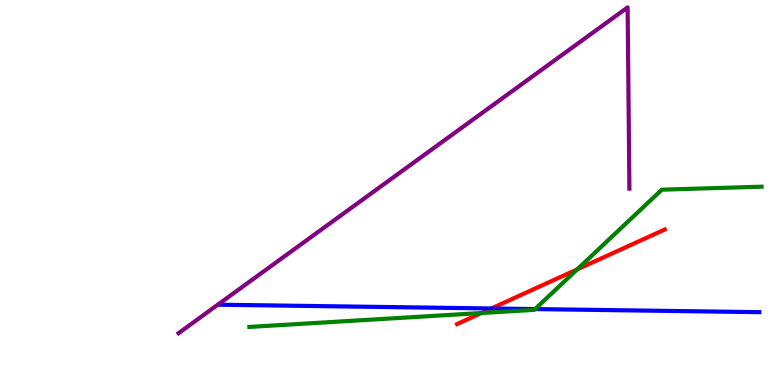[{'lines': ['blue', 'red'], 'intersections': [{'x': 6.34, 'y': 1.99}]}, {'lines': ['green', 'red'], 'intersections': [{'x': 6.21, 'y': 1.87}, {'x': 7.45, 'y': 3.0}]}, {'lines': ['purple', 'red'], 'intersections': []}, {'lines': ['blue', 'green'], 'intersections': [{'x': 6.9, 'y': 1.97}]}, {'lines': ['blue', 'purple'], 'intersections': []}, {'lines': ['green', 'purple'], 'intersections': []}]